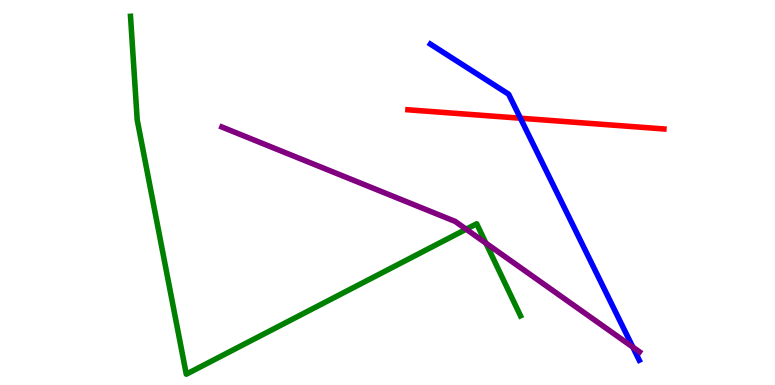[{'lines': ['blue', 'red'], 'intersections': [{'x': 6.72, 'y': 6.93}]}, {'lines': ['green', 'red'], 'intersections': []}, {'lines': ['purple', 'red'], 'intersections': []}, {'lines': ['blue', 'green'], 'intersections': []}, {'lines': ['blue', 'purple'], 'intersections': [{'x': 8.17, 'y': 0.984}]}, {'lines': ['green', 'purple'], 'intersections': [{'x': 6.02, 'y': 4.05}, {'x': 6.27, 'y': 3.68}]}]